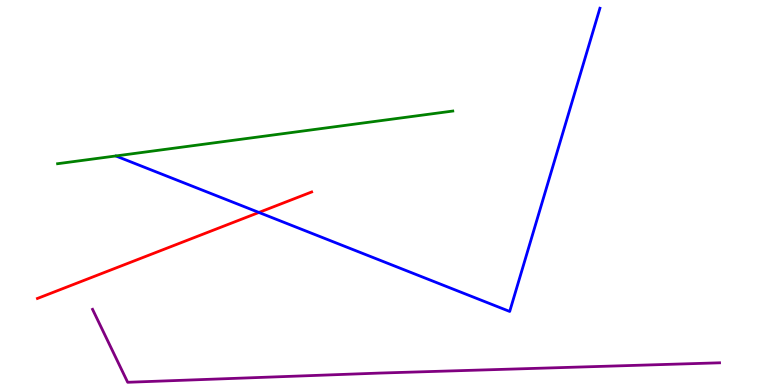[{'lines': ['blue', 'red'], 'intersections': [{'x': 3.34, 'y': 4.48}]}, {'lines': ['green', 'red'], 'intersections': []}, {'lines': ['purple', 'red'], 'intersections': []}, {'lines': ['blue', 'green'], 'intersections': []}, {'lines': ['blue', 'purple'], 'intersections': []}, {'lines': ['green', 'purple'], 'intersections': []}]